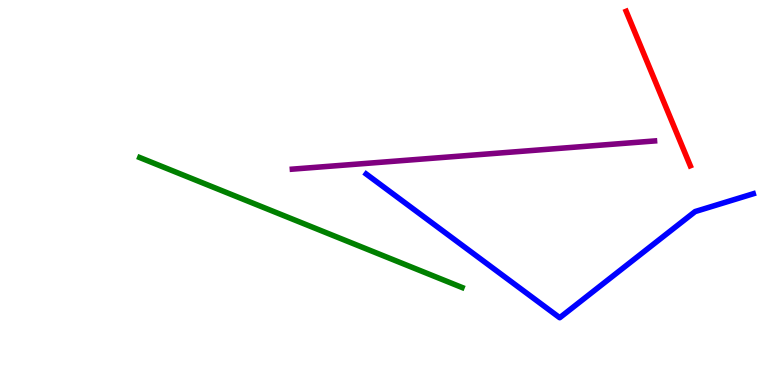[{'lines': ['blue', 'red'], 'intersections': []}, {'lines': ['green', 'red'], 'intersections': []}, {'lines': ['purple', 'red'], 'intersections': []}, {'lines': ['blue', 'green'], 'intersections': []}, {'lines': ['blue', 'purple'], 'intersections': []}, {'lines': ['green', 'purple'], 'intersections': []}]